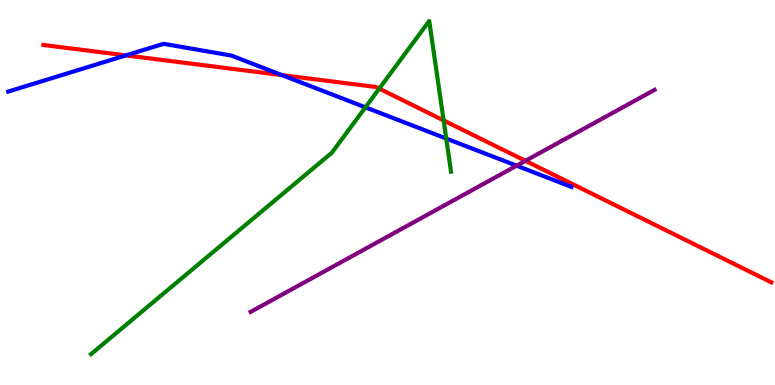[{'lines': ['blue', 'red'], 'intersections': [{'x': 1.62, 'y': 8.56}, {'x': 3.64, 'y': 8.05}]}, {'lines': ['green', 'red'], 'intersections': [{'x': 4.89, 'y': 7.7}, {'x': 5.72, 'y': 6.87}]}, {'lines': ['purple', 'red'], 'intersections': [{'x': 6.78, 'y': 5.82}]}, {'lines': ['blue', 'green'], 'intersections': [{'x': 4.72, 'y': 7.21}, {'x': 5.76, 'y': 6.4}]}, {'lines': ['blue', 'purple'], 'intersections': [{'x': 6.67, 'y': 5.7}]}, {'lines': ['green', 'purple'], 'intersections': []}]